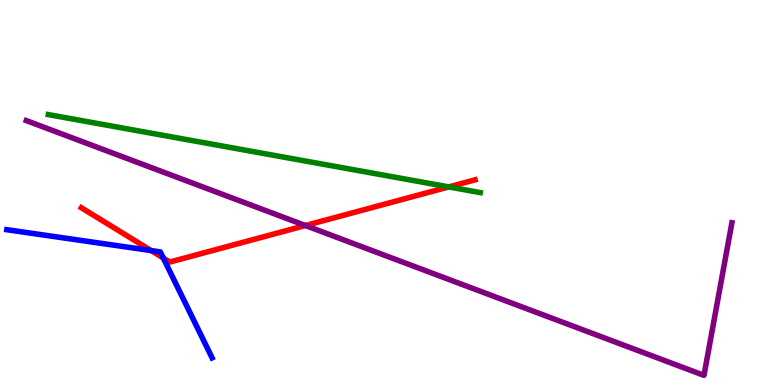[{'lines': ['blue', 'red'], 'intersections': [{'x': 1.95, 'y': 3.49}, {'x': 2.11, 'y': 3.3}]}, {'lines': ['green', 'red'], 'intersections': [{'x': 5.79, 'y': 5.15}]}, {'lines': ['purple', 'red'], 'intersections': [{'x': 3.94, 'y': 4.14}]}, {'lines': ['blue', 'green'], 'intersections': []}, {'lines': ['blue', 'purple'], 'intersections': []}, {'lines': ['green', 'purple'], 'intersections': []}]